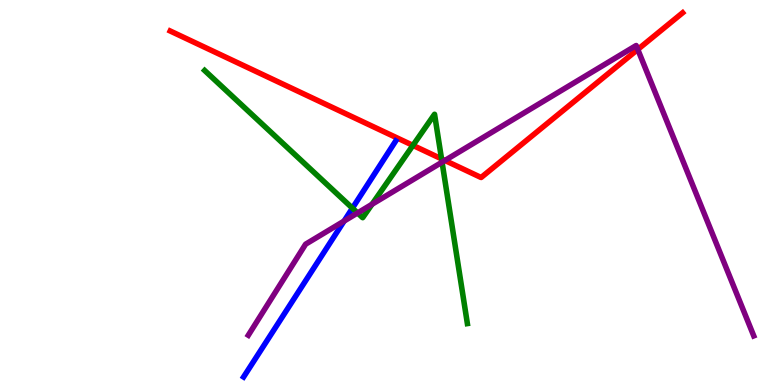[{'lines': ['blue', 'red'], 'intersections': []}, {'lines': ['green', 'red'], 'intersections': [{'x': 5.33, 'y': 6.22}, {'x': 5.7, 'y': 5.87}]}, {'lines': ['purple', 'red'], 'intersections': [{'x': 5.74, 'y': 5.83}, {'x': 8.23, 'y': 8.72}]}, {'lines': ['blue', 'green'], 'intersections': [{'x': 4.55, 'y': 4.59}]}, {'lines': ['blue', 'purple'], 'intersections': [{'x': 4.44, 'y': 4.26}]}, {'lines': ['green', 'purple'], 'intersections': [{'x': 4.61, 'y': 4.47}, {'x': 4.8, 'y': 4.69}, {'x': 5.7, 'y': 5.79}]}]